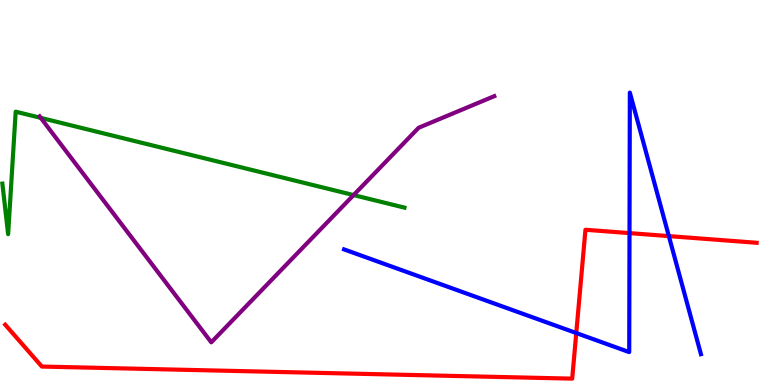[{'lines': ['blue', 'red'], 'intersections': [{'x': 7.44, 'y': 1.35}, {'x': 8.12, 'y': 3.95}, {'x': 8.63, 'y': 3.87}]}, {'lines': ['green', 'red'], 'intersections': []}, {'lines': ['purple', 'red'], 'intersections': []}, {'lines': ['blue', 'green'], 'intersections': []}, {'lines': ['blue', 'purple'], 'intersections': []}, {'lines': ['green', 'purple'], 'intersections': [{'x': 0.526, 'y': 6.94}, {'x': 4.56, 'y': 4.93}]}]